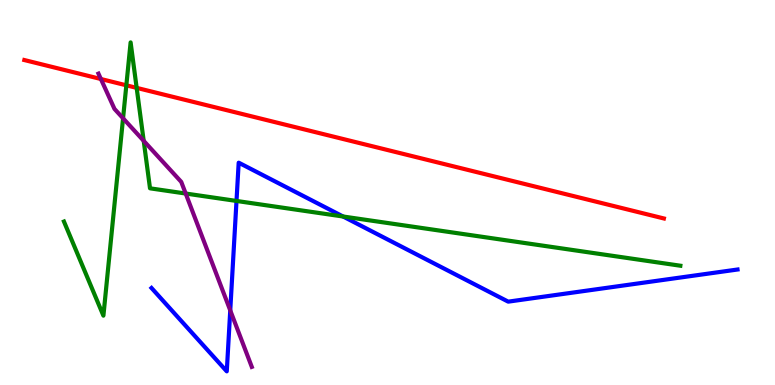[{'lines': ['blue', 'red'], 'intersections': []}, {'lines': ['green', 'red'], 'intersections': [{'x': 1.63, 'y': 7.78}, {'x': 1.76, 'y': 7.72}]}, {'lines': ['purple', 'red'], 'intersections': [{'x': 1.3, 'y': 7.95}]}, {'lines': ['blue', 'green'], 'intersections': [{'x': 3.05, 'y': 4.78}, {'x': 4.43, 'y': 4.38}]}, {'lines': ['blue', 'purple'], 'intersections': [{'x': 2.97, 'y': 1.94}]}, {'lines': ['green', 'purple'], 'intersections': [{'x': 1.59, 'y': 6.93}, {'x': 1.85, 'y': 6.34}, {'x': 2.4, 'y': 4.97}]}]